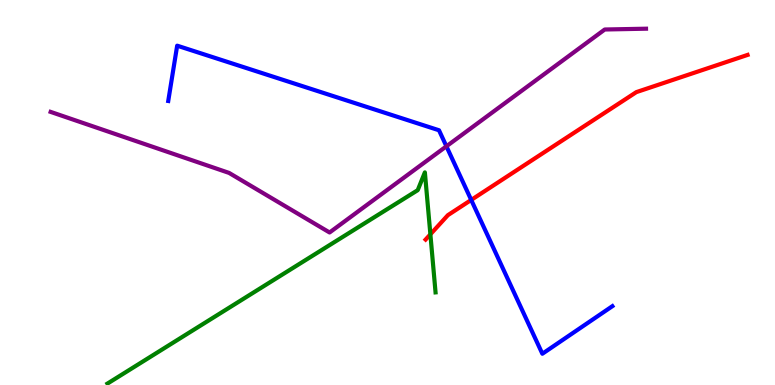[{'lines': ['blue', 'red'], 'intersections': [{'x': 6.08, 'y': 4.81}]}, {'lines': ['green', 'red'], 'intersections': [{'x': 5.55, 'y': 3.91}]}, {'lines': ['purple', 'red'], 'intersections': []}, {'lines': ['blue', 'green'], 'intersections': []}, {'lines': ['blue', 'purple'], 'intersections': [{'x': 5.76, 'y': 6.2}]}, {'lines': ['green', 'purple'], 'intersections': []}]